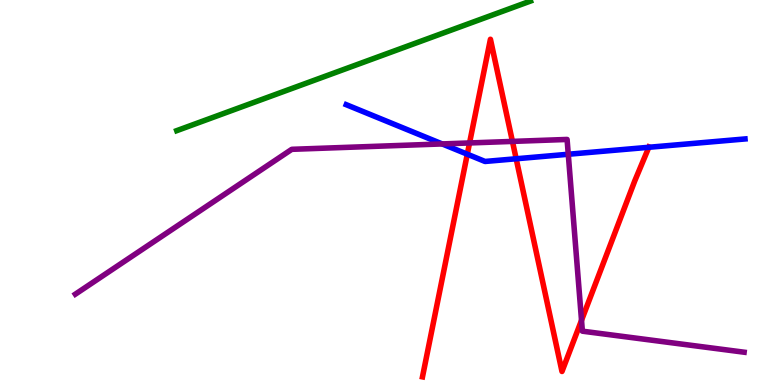[{'lines': ['blue', 'red'], 'intersections': [{'x': 6.03, 'y': 5.99}, {'x': 6.66, 'y': 5.88}, {'x': 8.37, 'y': 6.17}]}, {'lines': ['green', 'red'], 'intersections': []}, {'lines': ['purple', 'red'], 'intersections': [{'x': 6.06, 'y': 6.29}, {'x': 6.61, 'y': 6.33}, {'x': 7.5, 'y': 1.68}]}, {'lines': ['blue', 'green'], 'intersections': []}, {'lines': ['blue', 'purple'], 'intersections': [{'x': 5.71, 'y': 6.26}, {'x': 7.33, 'y': 5.99}]}, {'lines': ['green', 'purple'], 'intersections': []}]